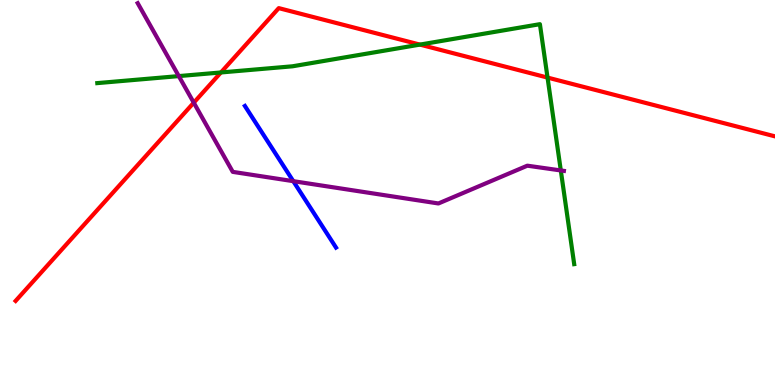[{'lines': ['blue', 'red'], 'intersections': []}, {'lines': ['green', 'red'], 'intersections': [{'x': 2.85, 'y': 8.12}, {'x': 5.42, 'y': 8.84}, {'x': 7.06, 'y': 7.98}]}, {'lines': ['purple', 'red'], 'intersections': [{'x': 2.5, 'y': 7.33}]}, {'lines': ['blue', 'green'], 'intersections': []}, {'lines': ['blue', 'purple'], 'intersections': [{'x': 3.78, 'y': 5.29}]}, {'lines': ['green', 'purple'], 'intersections': [{'x': 2.31, 'y': 8.02}, {'x': 7.24, 'y': 5.57}]}]